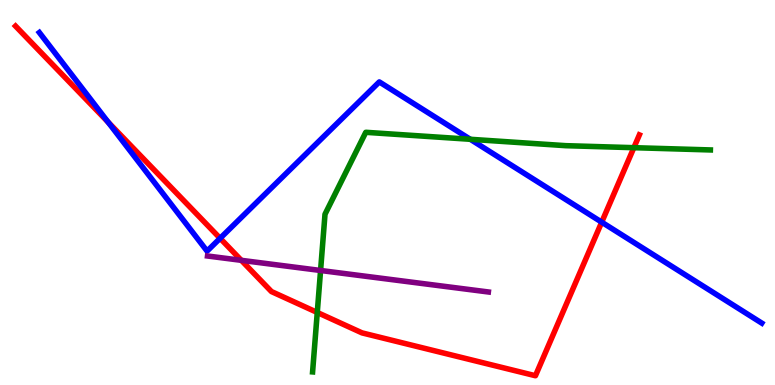[{'lines': ['blue', 'red'], 'intersections': [{'x': 1.39, 'y': 6.83}, {'x': 2.84, 'y': 3.81}, {'x': 7.76, 'y': 4.23}]}, {'lines': ['green', 'red'], 'intersections': [{'x': 4.09, 'y': 1.88}, {'x': 8.18, 'y': 6.16}]}, {'lines': ['purple', 'red'], 'intersections': [{'x': 3.11, 'y': 3.24}]}, {'lines': ['blue', 'green'], 'intersections': [{'x': 6.07, 'y': 6.38}]}, {'lines': ['blue', 'purple'], 'intersections': []}, {'lines': ['green', 'purple'], 'intersections': [{'x': 4.14, 'y': 2.97}]}]